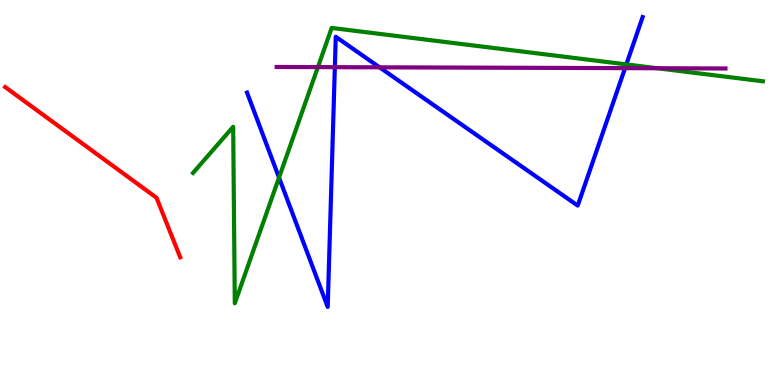[{'lines': ['blue', 'red'], 'intersections': []}, {'lines': ['green', 'red'], 'intersections': []}, {'lines': ['purple', 'red'], 'intersections': []}, {'lines': ['blue', 'green'], 'intersections': [{'x': 3.6, 'y': 5.39}, {'x': 8.08, 'y': 8.33}]}, {'lines': ['blue', 'purple'], 'intersections': [{'x': 4.32, 'y': 8.26}, {'x': 4.9, 'y': 8.25}, {'x': 8.07, 'y': 8.23}]}, {'lines': ['green', 'purple'], 'intersections': [{'x': 4.1, 'y': 8.26}, {'x': 8.48, 'y': 8.23}]}]